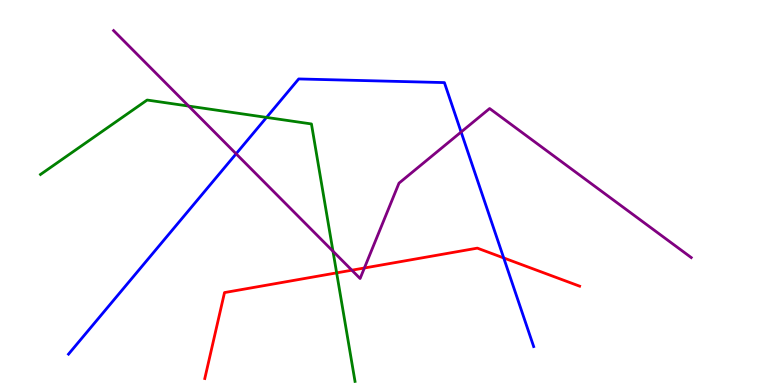[{'lines': ['blue', 'red'], 'intersections': [{'x': 6.5, 'y': 3.3}]}, {'lines': ['green', 'red'], 'intersections': [{'x': 4.34, 'y': 2.91}]}, {'lines': ['purple', 'red'], 'intersections': [{'x': 4.54, 'y': 2.98}, {'x': 4.7, 'y': 3.04}]}, {'lines': ['blue', 'green'], 'intersections': [{'x': 3.44, 'y': 6.95}]}, {'lines': ['blue', 'purple'], 'intersections': [{'x': 3.05, 'y': 6.01}, {'x': 5.95, 'y': 6.57}]}, {'lines': ['green', 'purple'], 'intersections': [{'x': 2.43, 'y': 7.24}, {'x': 4.3, 'y': 3.47}]}]